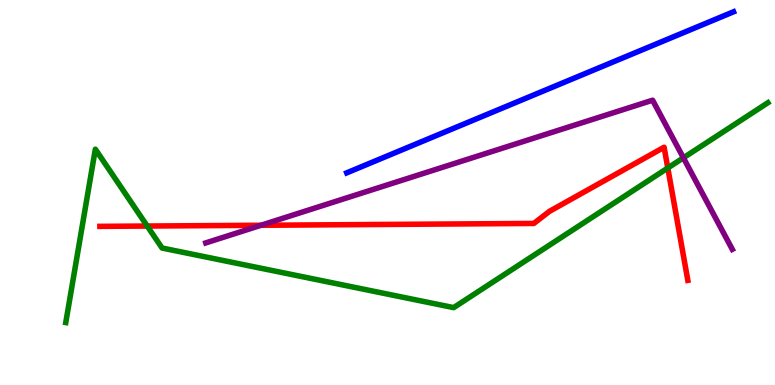[{'lines': ['blue', 'red'], 'intersections': []}, {'lines': ['green', 'red'], 'intersections': [{'x': 1.9, 'y': 4.13}, {'x': 8.62, 'y': 5.64}]}, {'lines': ['purple', 'red'], 'intersections': [{'x': 3.37, 'y': 4.15}]}, {'lines': ['blue', 'green'], 'intersections': []}, {'lines': ['blue', 'purple'], 'intersections': []}, {'lines': ['green', 'purple'], 'intersections': [{'x': 8.82, 'y': 5.9}]}]